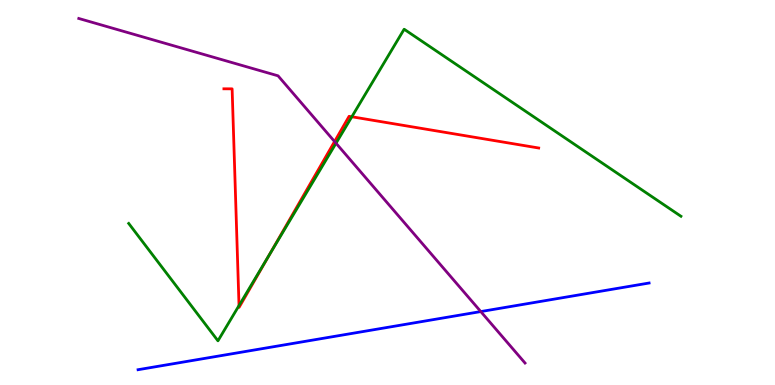[{'lines': ['blue', 'red'], 'intersections': []}, {'lines': ['green', 'red'], 'intersections': [{'x': 3.08, 'y': 2.06}, {'x': 3.48, 'y': 3.39}, {'x': 4.54, 'y': 6.97}]}, {'lines': ['purple', 'red'], 'intersections': [{'x': 4.32, 'y': 6.32}]}, {'lines': ['blue', 'green'], 'intersections': []}, {'lines': ['blue', 'purple'], 'intersections': [{'x': 6.2, 'y': 1.91}]}, {'lines': ['green', 'purple'], 'intersections': [{'x': 4.34, 'y': 6.28}]}]